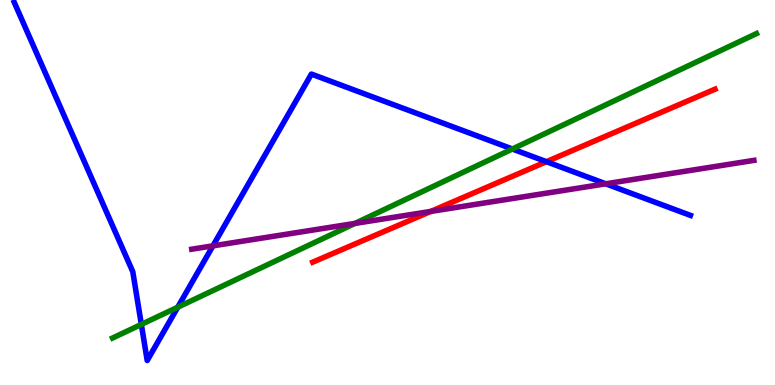[{'lines': ['blue', 'red'], 'intersections': [{'x': 7.05, 'y': 5.8}]}, {'lines': ['green', 'red'], 'intersections': []}, {'lines': ['purple', 'red'], 'intersections': [{'x': 5.56, 'y': 4.51}]}, {'lines': ['blue', 'green'], 'intersections': [{'x': 1.82, 'y': 1.57}, {'x': 2.29, 'y': 2.02}, {'x': 6.61, 'y': 6.13}]}, {'lines': ['blue', 'purple'], 'intersections': [{'x': 2.75, 'y': 3.61}, {'x': 7.82, 'y': 5.23}]}, {'lines': ['green', 'purple'], 'intersections': [{'x': 4.58, 'y': 4.2}]}]